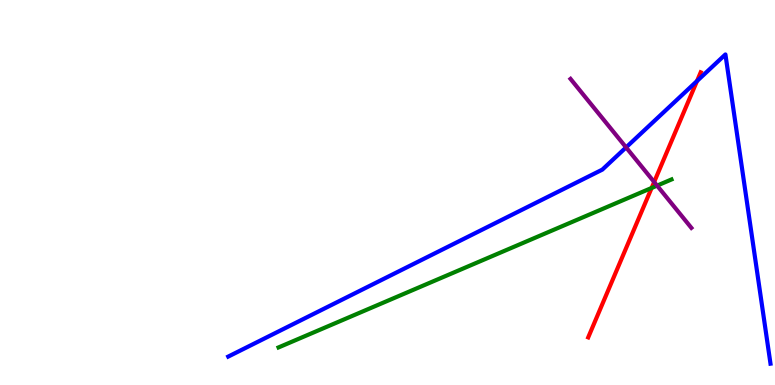[{'lines': ['blue', 'red'], 'intersections': [{'x': 8.99, 'y': 7.9}]}, {'lines': ['green', 'red'], 'intersections': [{'x': 8.41, 'y': 5.12}]}, {'lines': ['purple', 'red'], 'intersections': [{'x': 8.44, 'y': 5.27}]}, {'lines': ['blue', 'green'], 'intersections': []}, {'lines': ['blue', 'purple'], 'intersections': [{'x': 8.08, 'y': 6.17}]}, {'lines': ['green', 'purple'], 'intersections': [{'x': 8.48, 'y': 5.18}]}]